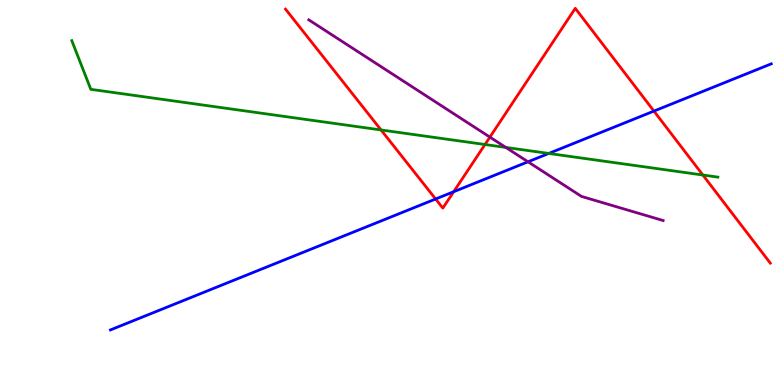[{'lines': ['blue', 'red'], 'intersections': [{'x': 5.62, 'y': 4.83}, {'x': 5.85, 'y': 5.02}, {'x': 8.44, 'y': 7.11}]}, {'lines': ['green', 'red'], 'intersections': [{'x': 4.92, 'y': 6.62}, {'x': 6.26, 'y': 6.25}, {'x': 9.07, 'y': 5.45}]}, {'lines': ['purple', 'red'], 'intersections': [{'x': 6.32, 'y': 6.44}]}, {'lines': ['blue', 'green'], 'intersections': [{'x': 7.08, 'y': 6.01}]}, {'lines': ['blue', 'purple'], 'intersections': [{'x': 6.81, 'y': 5.8}]}, {'lines': ['green', 'purple'], 'intersections': [{'x': 6.53, 'y': 6.17}]}]